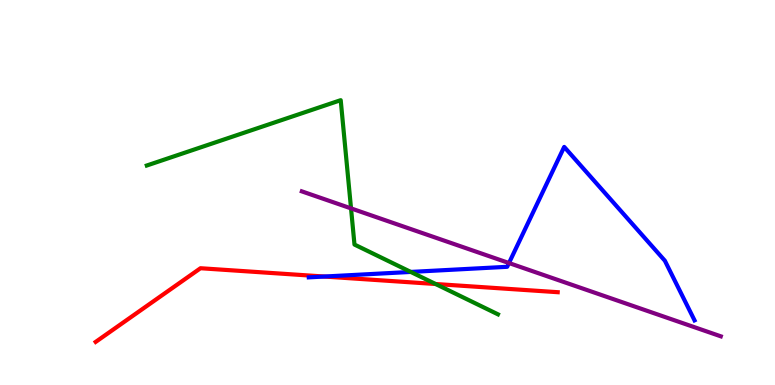[{'lines': ['blue', 'red'], 'intersections': [{'x': 4.18, 'y': 2.82}]}, {'lines': ['green', 'red'], 'intersections': [{'x': 5.62, 'y': 2.62}]}, {'lines': ['purple', 'red'], 'intersections': []}, {'lines': ['blue', 'green'], 'intersections': [{'x': 5.3, 'y': 2.94}]}, {'lines': ['blue', 'purple'], 'intersections': [{'x': 6.57, 'y': 3.17}]}, {'lines': ['green', 'purple'], 'intersections': [{'x': 4.53, 'y': 4.59}]}]